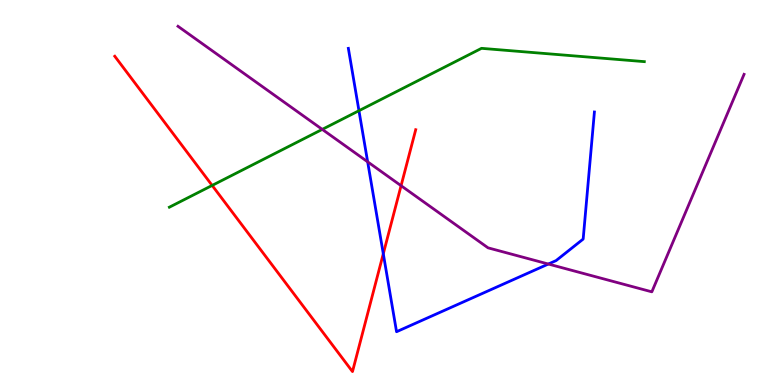[{'lines': ['blue', 'red'], 'intersections': [{'x': 4.95, 'y': 3.41}]}, {'lines': ['green', 'red'], 'intersections': [{'x': 2.74, 'y': 5.18}]}, {'lines': ['purple', 'red'], 'intersections': [{'x': 5.18, 'y': 5.18}]}, {'lines': ['blue', 'green'], 'intersections': [{'x': 4.63, 'y': 7.12}]}, {'lines': ['blue', 'purple'], 'intersections': [{'x': 4.74, 'y': 5.8}, {'x': 7.08, 'y': 3.14}]}, {'lines': ['green', 'purple'], 'intersections': [{'x': 4.16, 'y': 6.64}]}]